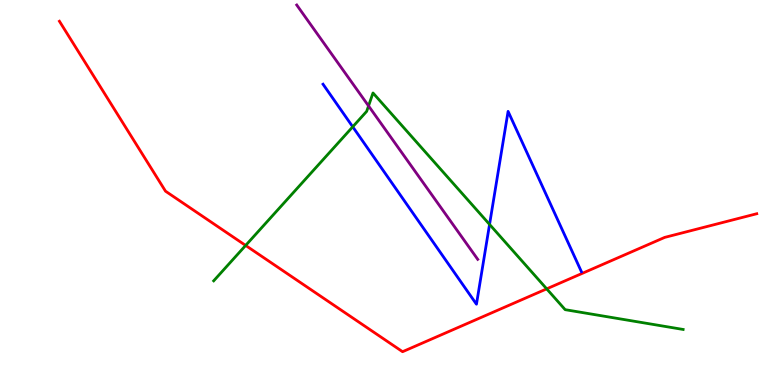[{'lines': ['blue', 'red'], 'intersections': []}, {'lines': ['green', 'red'], 'intersections': [{'x': 3.17, 'y': 3.62}, {'x': 7.05, 'y': 2.5}]}, {'lines': ['purple', 'red'], 'intersections': []}, {'lines': ['blue', 'green'], 'intersections': [{'x': 4.55, 'y': 6.71}, {'x': 6.32, 'y': 4.17}]}, {'lines': ['blue', 'purple'], 'intersections': []}, {'lines': ['green', 'purple'], 'intersections': [{'x': 4.76, 'y': 7.25}]}]